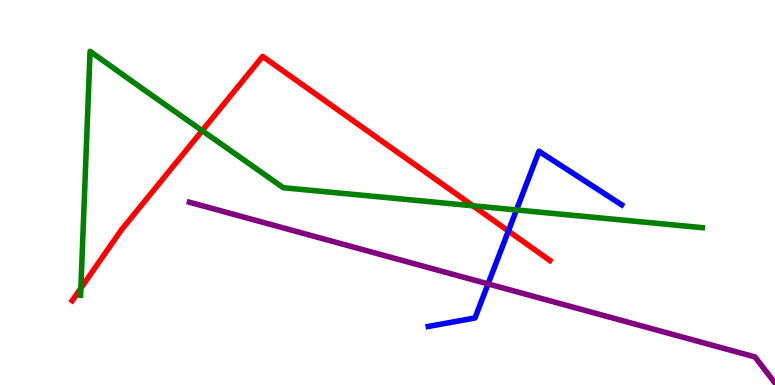[{'lines': ['blue', 'red'], 'intersections': [{'x': 6.56, 'y': 4.0}]}, {'lines': ['green', 'red'], 'intersections': [{'x': 1.04, 'y': 2.51}, {'x': 2.61, 'y': 6.61}, {'x': 6.1, 'y': 4.65}]}, {'lines': ['purple', 'red'], 'intersections': []}, {'lines': ['blue', 'green'], 'intersections': [{'x': 6.66, 'y': 4.55}]}, {'lines': ['blue', 'purple'], 'intersections': [{'x': 6.3, 'y': 2.63}]}, {'lines': ['green', 'purple'], 'intersections': []}]